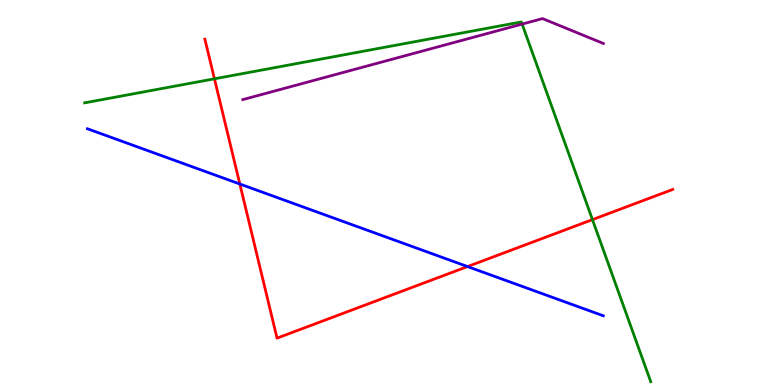[{'lines': ['blue', 'red'], 'intersections': [{'x': 3.09, 'y': 5.22}, {'x': 6.03, 'y': 3.08}]}, {'lines': ['green', 'red'], 'intersections': [{'x': 2.77, 'y': 7.95}, {'x': 7.64, 'y': 4.3}]}, {'lines': ['purple', 'red'], 'intersections': []}, {'lines': ['blue', 'green'], 'intersections': []}, {'lines': ['blue', 'purple'], 'intersections': []}, {'lines': ['green', 'purple'], 'intersections': [{'x': 6.74, 'y': 9.37}]}]